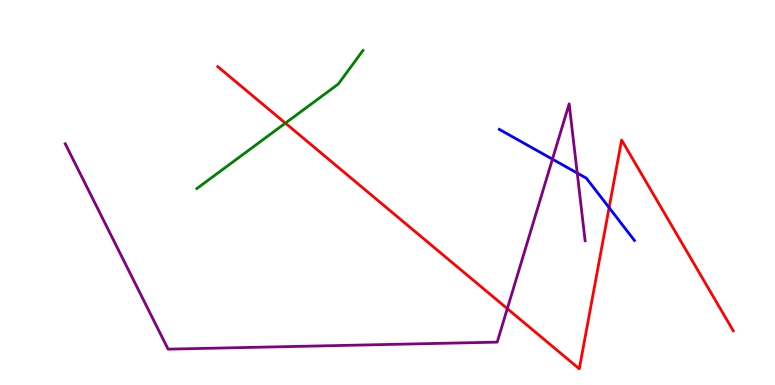[{'lines': ['blue', 'red'], 'intersections': [{'x': 7.86, 'y': 4.61}]}, {'lines': ['green', 'red'], 'intersections': [{'x': 3.68, 'y': 6.8}]}, {'lines': ['purple', 'red'], 'intersections': [{'x': 6.55, 'y': 1.98}]}, {'lines': ['blue', 'green'], 'intersections': []}, {'lines': ['blue', 'purple'], 'intersections': [{'x': 7.13, 'y': 5.87}, {'x': 7.45, 'y': 5.5}]}, {'lines': ['green', 'purple'], 'intersections': []}]